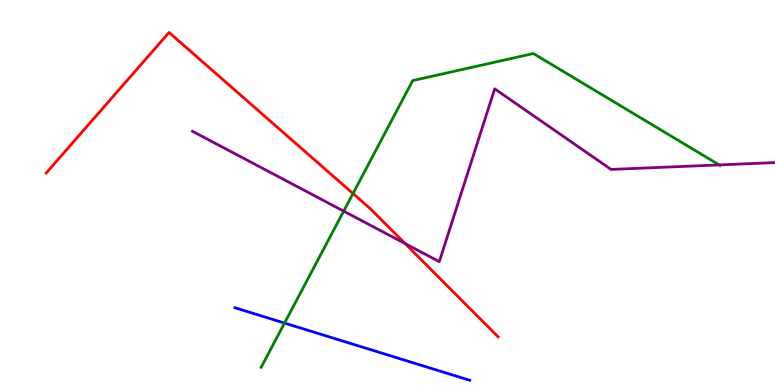[{'lines': ['blue', 'red'], 'intersections': []}, {'lines': ['green', 'red'], 'intersections': [{'x': 4.55, 'y': 4.97}]}, {'lines': ['purple', 'red'], 'intersections': [{'x': 5.23, 'y': 3.67}]}, {'lines': ['blue', 'green'], 'intersections': [{'x': 3.67, 'y': 1.61}]}, {'lines': ['blue', 'purple'], 'intersections': []}, {'lines': ['green', 'purple'], 'intersections': [{'x': 4.43, 'y': 4.52}, {'x': 9.28, 'y': 5.72}]}]